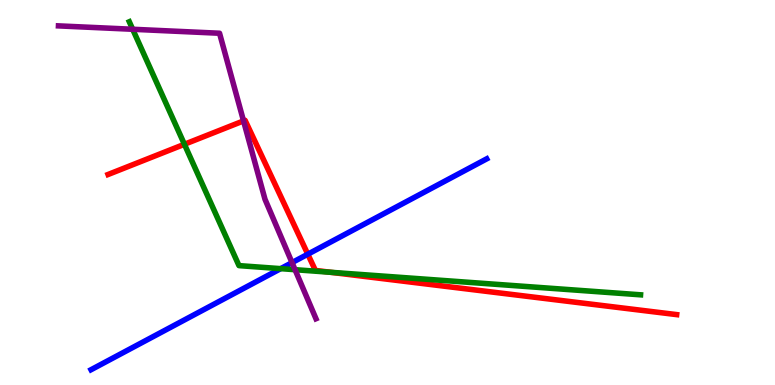[{'lines': ['blue', 'red'], 'intersections': [{'x': 3.97, 'y': 3.4}]}, {'lines': ['green', 'red'], 'intersections': [{'x': 2.38, 'y': 6.25}, {'x': 4.27, 'y': 2.93}]}, {'lines': ['purple', 'red'], 'intersections': [{'x': 3.14, 'y': 6.86}]}, {'lines': ['blue', 'green'], 'intersections': [{'x': 3.62, 'y': 3.02}]}, {'lines': ['blue', 'purple'], 'intersections': [{'x': 3.77, 'y': 3.18}]}, {'lines': ['green', 'purple'], 'intersections': [{'x': 1.71, 'y': 9.24}, {'x': 3.81, 'y': 2.99}]}]